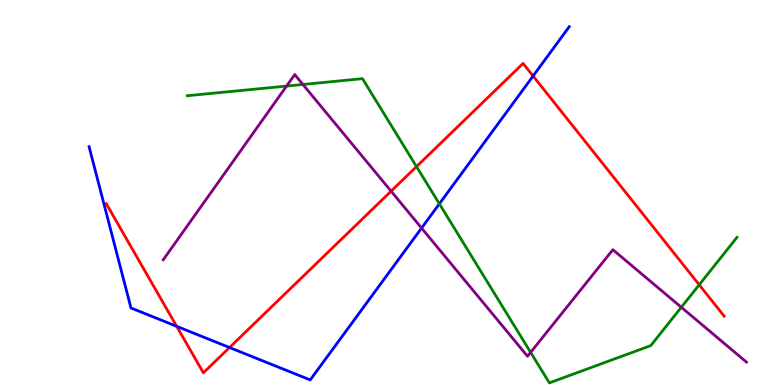[{'lines': ['blue', 'red'], 'intersections': [{'x': 2.28, 'y': 1.52}, {'x': 2.96, 'y': 0.973}, {'x': 6.88, 'y': 8.03}]}, {'lines': ['green', 'red'], 'intersections': [{'x': 5.37, 'y': 5.67}, {'x': 9.02, 'y': 2.6}]}, {'lines': ['purple', 'red'], 'intersections': [{'x': 5.05, 'y': 5.03}]}, {'lines': ['blue', 'green'], 'intersections': [{'x': 5.67, 'y': 4.71}]}, {'lines': ['blue', 'purple'], 'intersections': [{'x': 5.44, 'y': 4.08}]}, {'lines': ['green', 'purple'], 'intersections': [{'x': 3.7, 'y': 7.76}, {'x': 3.91, 'y': 7.81}, {'x': 6.85, 'y': 0.848}, {'x': 8.79, 'y': 2.02}]}]